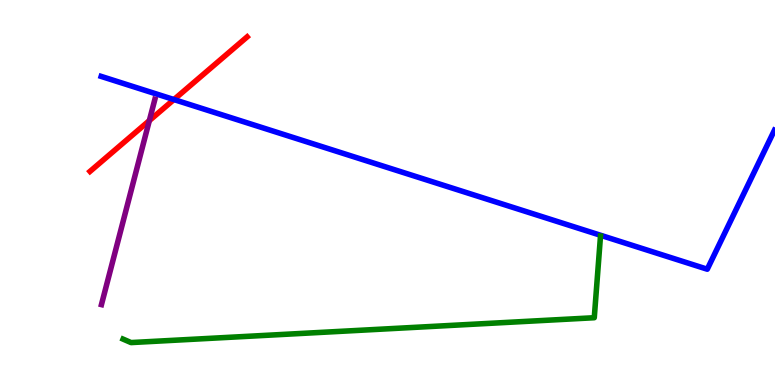[{'lines': ['blue', 'red'], 'intersections': [{'x': 2.24, 'y': 7.41}]}, {'lines': ['green', 'red'], 'intersections': []}, {'lines': ['purple', 'red'], 'intersections': [{'x': 1.93, 'y': 6.87}]}, {'lines': ['blue', 'green'], 'intersections': []}, {'lines': ['blue', 'purple'], 'intersections': []}, {'lines': ['green', 'purple'], 'intersections': []}]